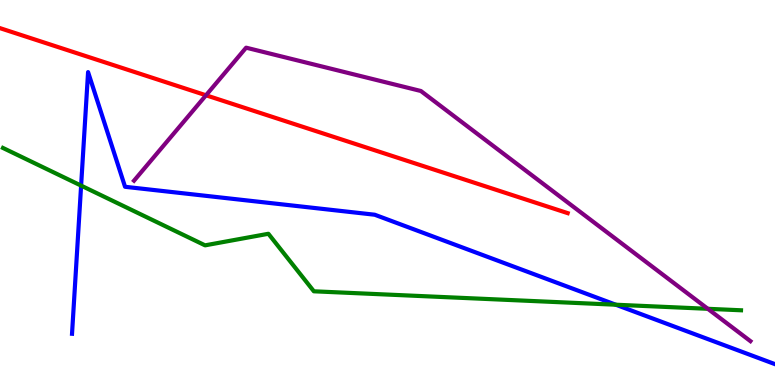[{'lines': ['blue', 'red'], 'intersections': []}, {'lines': ['green', 'red'], 'intersections': []}, {'lines': ['purple', 'red'], 'intersections': [{'x': 2.66, 'y': 7.53}]}, {'lines': ['blue', 'green'], 'intersections': [{'x': 1.05, 'y': 5.18}, {'x': 7.95, 'y': 2.09}]}, {'lines': ['blue', 'purple'], 'intersections': []}, {'lines': ['green', 'purple'], 'intersections': [{'x': 9.13, 'y': 1.98}]}]